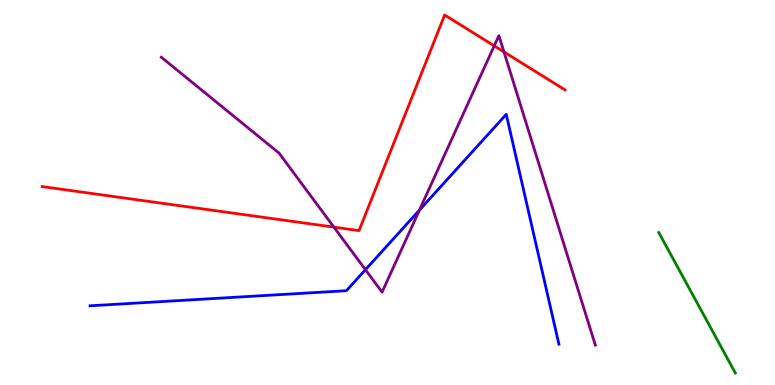[{'lines': ['blue', 'red'], 'intersections': []}, {'lines': ['green', 'red'], 'intersections': []}, {'lines': ['purple', 'red'], 'intersections': [{'x': 4.31, 'y': 4.1}, {'x': 6.38, 'y': 8.81}, {'x': 6.5, 'y': 8.65}]}, {'lines': ['blue', 'green'], 'intersections': []}, {'lines': ['blue', 'purple'], 'intersections': [{'x': 4.72, 'y': 2.99}, {'x': 5.41, 'y': 4.54}]}, {'lines': ['green', 'purple'], 'intersections': []}]